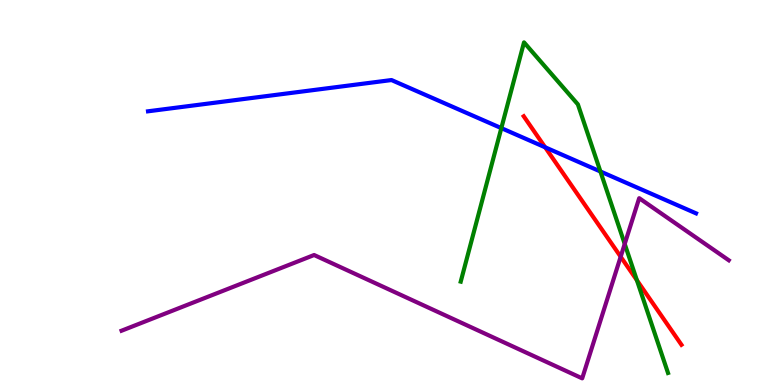[{'lines': ['blue', 'red'], 'intersections': [{'x': 7.03, 'y': 6.17}]}, {'lines': ['green', 'red'], 'intersections': [{'x': 8.22, 'y': 2.72}]}, {'lines': ['purple', 'red'], 'intersections': [{'x': 8.01, 'y': 3.33}]}, {'lines': ['blue', 'green'], 'intersections': [{'x': 6.47, 'y': 6.67}, {'x': 7.75, 'y': 5.55}]}, {'lines': ['blue', 'purple'], 'intersections': []}, {'lines': ['green', 'purple'], 'intersections': [{'x': 8.06, 'y': 3.66}]}]